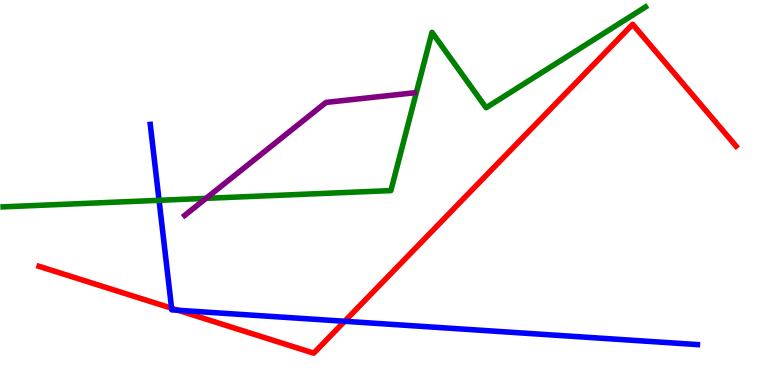[{'lines': ['blue', 'red'], 'intersections': [{'x': 2.21, 'y': 1.99}, {'x': 2.3, 'y': 1.94}, {'x': 4.45, 'y': 1.66}]}, {'lines': ['green', 'red'], 'intersections': []}, {'lines': ['purple', 'red'], 'intersections': []}, {'lines': ['blue', 'green'], 'intersections': [{'x': 2.05, 'y': 4.8}]}, {'lines': ['blue', 'purple'], 'intersections': []}, {'lines': ['green', 'purple'], 'intersections': [{'x': 2.66, 'y': 4.85}]}]